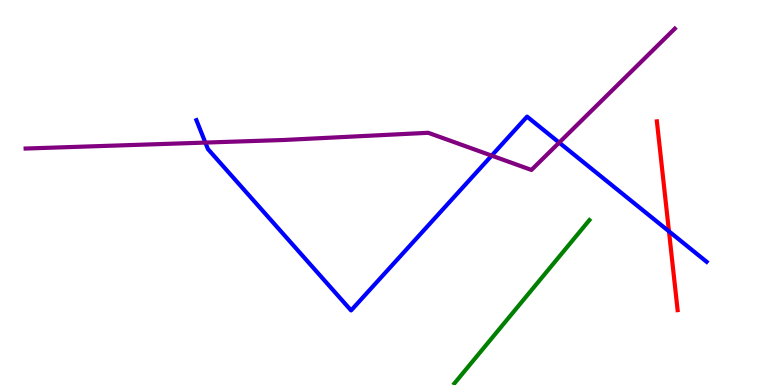[{'lines': ['blue', 'red'], 'intersections': [{'x': 8.63, 'y': 3.99}]}, {'lines': ['green', 'red'], 'intersections': []}, {'lines': ['purple', 'red'], 'intersections': []}, {'lines': ['blue', 'green'], 'intersections': []}, {'lines': ['blue', 'purple'], 'intersections': [{'x': 2.65, 'y': 6.3}, {'x': 6.34, 'y': 5.96}, {'x': 7.22, 'y': 6.3}]}, {'lines': ['green', 'purple'], 'intersections': []}]